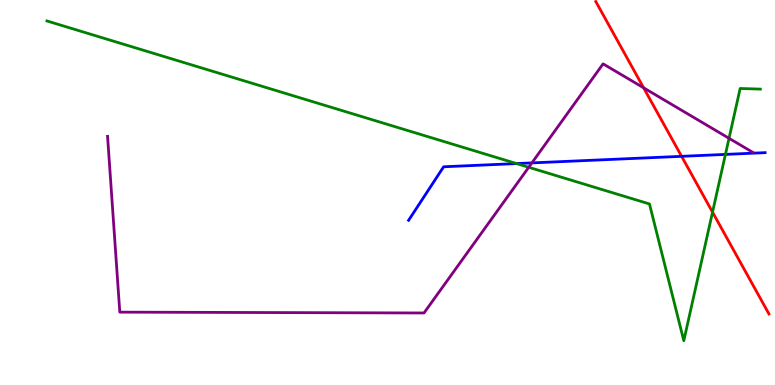[{'lines': ['blue', 'red'], 'intersections': [{'x': 8.79, 'y': 5.94}]}, {'lines': ['green', 'red'], 'intersections': [{'x': 9.19, 'y': 4.49}]}, {'lines': ['purple', 'red'], 'intersections': [{'x': 8.3, 'y': 7.72}]}, {'lines': ['blue', 'green'], 'intersections': [{'x': 6.66, 'y': 5.75}, {'x': 9.36, 'y': 5.99}]}, {'lines': ['blue', 'purple'], 'intersections': [{'x': 6.86, 'y': 5.77}]}, {'lines': ['green', 'purple'], 'intersections': [{'x': 6.82, 'y': 5.66}, {'x': 9.41, 'y': 6.41}]}]